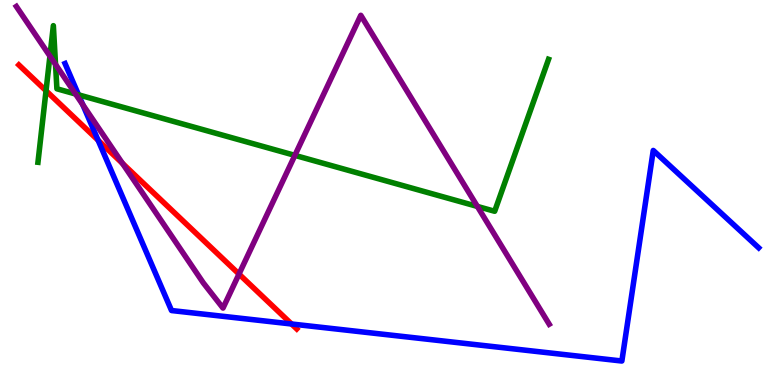[{'lines': ['blue', 'red'], 'intersections': [{'x': 1.27, 'y': 6.36}, {'x': 3.76, 'y': 1.58}]}, {'lines': ['green', 'red'], 'intersections': [{'x': 0.594, 'y': 7.64}]}, {'lines': ['purple', 'red'], 'intersections': [{'x': 1.58, 'y': 5.76}, {'x': 3.08, 'y': 2.88}]}, {'lines': ['blue', 'green'], 'intersections': [{'x': 1.01, 'y': 7.54}]}, {'lines': ['blue', 'purple'], 'intersections': [{'x': 1.07, 'y': 7.28}]}, {'lines': ['green', 'purple'], 'intersections': [{'x': 0.644, 'y': 8.54}, {'x': 0.717, 'y': 8.33}, {'x': 0.975, 'y': 7.56}, {'x': 3.8, 'y': 5.96}, {'x': 6.16, 'y': 4.64}]}]